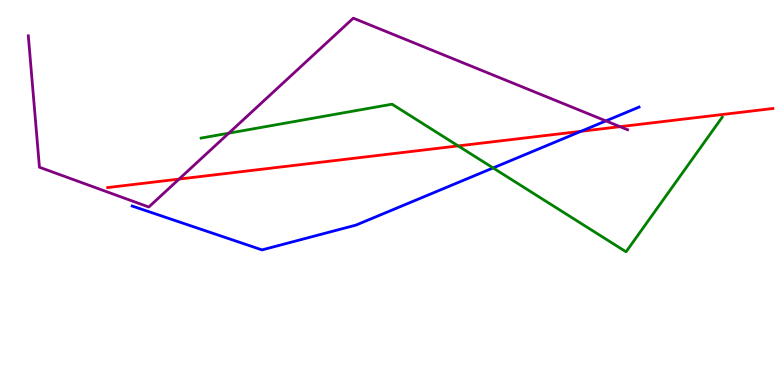[{'lines': ['blue', 'red'], 'intersections': [{'x': 7.5, 'y': 6.59}]}, {'lines': ['green', 'red'], 'intersections': [{'x': 5.91, 'y': 6.21}]}, {'lines': ['purple', 'red'], 'intersections': [{'x': 2.31, 'y': 5.35}, {'x': 8.0, 'y': 6.71}]}, {'lines': ['blue', 'green'], 'intersections': [{'x': 6.36, 'y': 5.64}]}, {'lines': ['blue', 'purple'], 'intersections': [{'x': 7.82, 'y': 6.86}]}, {'lines': ['green', 'purple'], 'intersections': [{'x': 2.95, 'y': 6.54}]}]